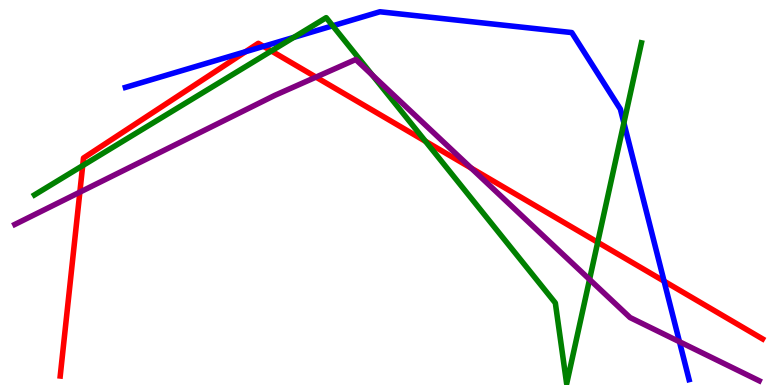[{'lines': ['blue', 'red'], 'intersections': [{'x': 3.17, 'y': 8.66}, {'x': 3.4, 'y': 8.8}, {'x': 8.57, 'y': 2.7}]}, {'lines': ['green', 'red'], 'intersections': [{'x': 1.07, 'y': 5.7}, {'x': 3.5, 'y': 8.68}, {'x': 5.49, 'y': 6.33}, {'x': 7.71, 'y': 3.71}]}, {'lines': ['purple', 'red'], 'intersections': [{'x': 1.03, 'y': 5.01}, {'x': 4.08, 'y': 8.0}, {'x': 6.08, 'y': 5.63}]}, {'lines': ['blue', 'green'], 'intersections': [{'x': 3.79, 'y': 9.03}, {'x': 4.29, 'y': 9.33}, {'x': 8.05, 'y': 6.81}]}, {'lines': ['blue', 'purple'], 'intersections': [{'x': 8.77, 'y': 1.12}]}, {'lines': ['green', 'purple'], 'intersections': [{'x': 4.8, 'y': 8.05}, {'x': 7.61, 'y': 2.74}]}]